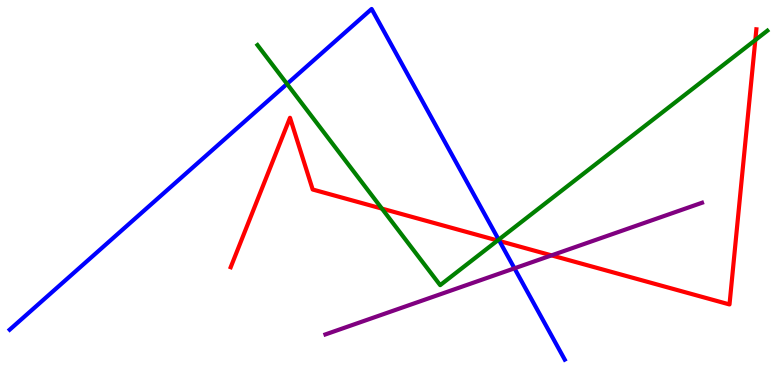[{'lines': ['blue', 'red'], 'intersections': [{'x': 6.44, 'y': 3.74}]}, {'lines': ['green', 'red'], 'intersections': [{'x': 4.93, 'y': 4.58}, {'x': 6.42, 'y': 3.75}, {'x': 9.75, 'y': 8.96}]}, {'lines': ['purple', 'red'], 'intersections': [{'x': 7.12, 'y': 3.37}]}, {'lines': ['blue', 'green'], 'intersections': [{'x': 3.7, 'y': 7.82}, {'x': 6.43, 'y': 3.78}]}, {'lines': ['blue', 'purple'], 'intersections': [{'x': 6.64, 'y': 3.03}]}, {'lines': ['green', 'purple'], 'intersections': []}]